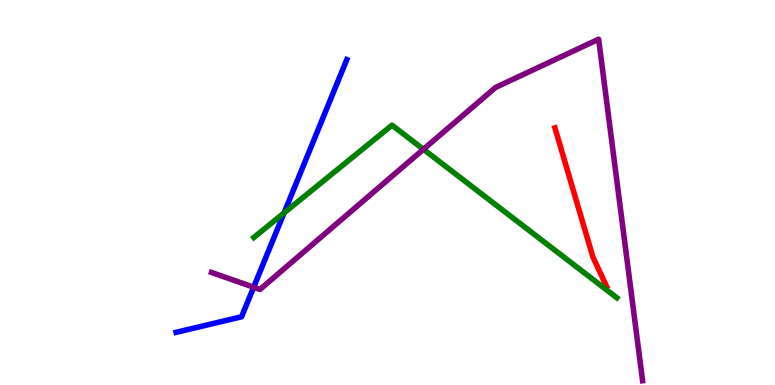[{'lines': ['blue', 'red'], 'intersections': []}, {'lines': ['green', 'red'], 'intersections': []}, {'lines': ['purple', 'red'], 'intersections': []}, {'lines': ['blue', 'green'], 'intersections': [{'x': 3.67, 'y': 4.47}]}, {'lines': ['blue', 'purple'], 'intersections': [{'x': 3.27, 'y': 2.54}]}, {'lines': ['green', 'purple'], 'intersections': [{'x': 5.46, 'y': 6.12}]}]